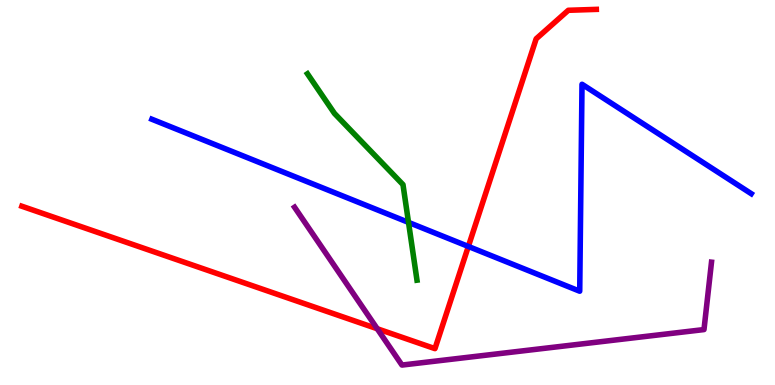[{'lines': ['blue', 'red'], 'intersections': [{'x': 6.04, 'y': 3.6}]}, {'lines': ['green', 'red'], 'intersections': []}, {'lines': ['purple', 'red'], 'intersections': [{'x': 4.87, 'y': 1.46}]}, {'lines': ['blue', 'green'], 'intersections': [{'x': 5.27, 'y': 4.22}]}, {'lines': ['blue', 'purple'], 'intersections': []}, {'lines': ['green', 'purple'], 'intersections': []}]